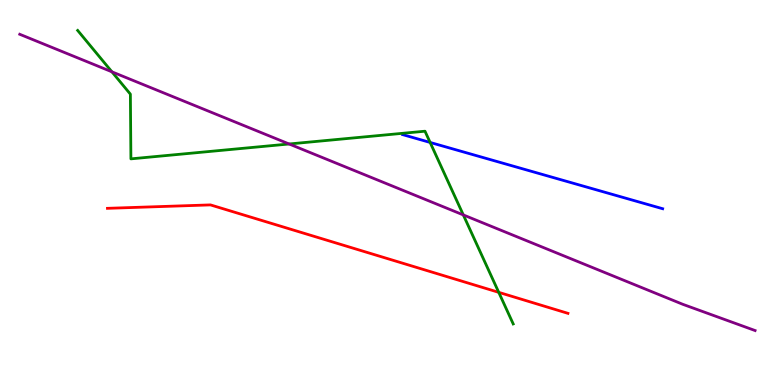[{'lines': ['blue', 'red'], 'intersections': []}, {'lines': ['green', 'red'], 'intersections': [{'x': 6.44, 'y': 2.41}]}, {'lines': ['purple', 'red'], 'intersections': []}, {'lines': ['blue', 'green'], 'intersections': [{'x': 5.55, 'y': 6.3}]}, {'lines': ['blue', 'purple'], 'intersections': []}, {'lines': ['green', 'purple'], 'intersections': [{'x': 1.44, 'y': 8.13}, {'x': 3.73, 'y': 6.26}, {'x': 5.98, 'y': 4.42}]}]